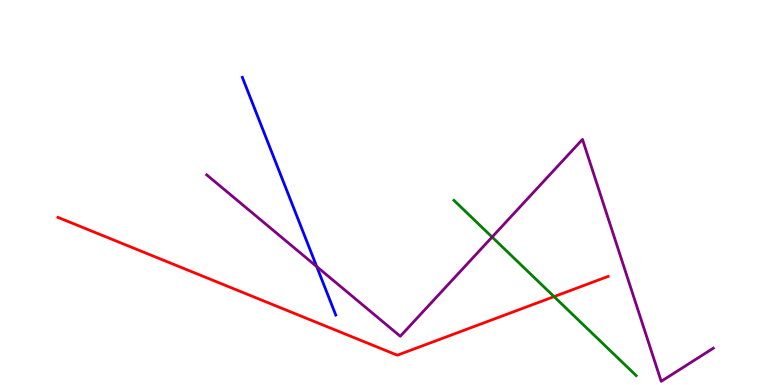[{'lines': ['blue', 'red'], 'intersections': []}, {'lines': ['green', 'red'], 'intersections': [{'x': 7.15, 'y': 2.3}]}, {'lines': ['purple', 'red'], 'intersections': []}, {'lines': ['blue', 'green'], 'intersections': []}, {'lines': ['blue', 'purple'], 'intersections': [{'x': 4.09, 'y': 3.08}]}, {'lines': ['green', 'purple'], 'intersections': [{'x': 6.35, 'y': 3.84}]}]